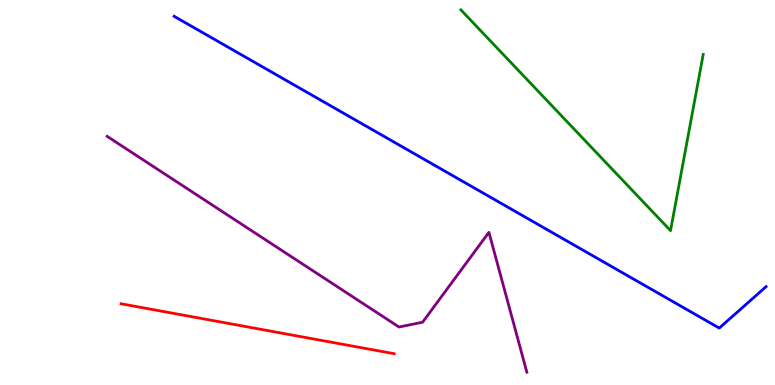[{'lines': ['blue', 'red'], 'intersections': []}, {'lines': ['green', 'red'], 'intersections': []}, {'lines': ['purple', 'red'], 'intersections': []}, {'lines': ['blue', 'green'], 'intersections': []}, {'lines': ['blue', 'purple'], 'intersections': []}, {'lines': ['green', 'purple'], 'intersections': []}]